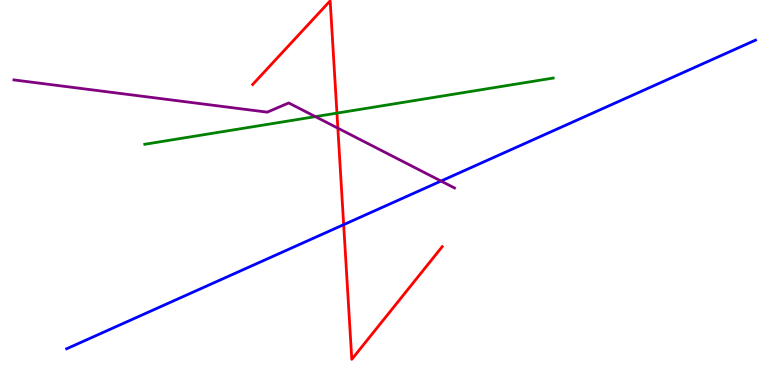[{'lines': ['blue', 'red'], 'intersections': [{'x': 4.43, 'y': 4.16}]}, {'lines': ['green', 'red'], 'intersections': [{'x': 4.35, 'y': 7.06}]}, {'lines': ['purple', 'red'], 'intersections': [{'x': 4.36, 'y': 6.67}]}, {'lines': ['blue', 'green'], 'intersections': []}, {'lines': ['blue', 'purple'], 'intersections': [{'x': 5.69, 'y': 5.3}]}, {'lines': ['green', 'purple'], 'intersections': [{'x': 4.07, 'y': 6.97}]}]